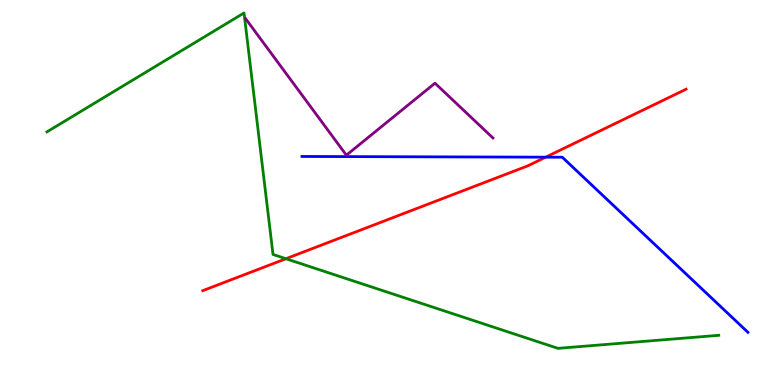[{'lines': ['blue', 'red'], 'intersections': [{'x': 7.04, 'y': 5.92}]}, {'lines': ['green', 'red'], 'intersections': [{'x': 3.69, 'y': 3.28}]}, {'lines': ['purple', 'red'], 'intersections': []}, {'lines': ['blue', 'green'], 'intersections': []}, {'lines': ['blue', 'purple'], 'intersections': []}, {'lines': ['green', 'purple'], 'intersections': []}]